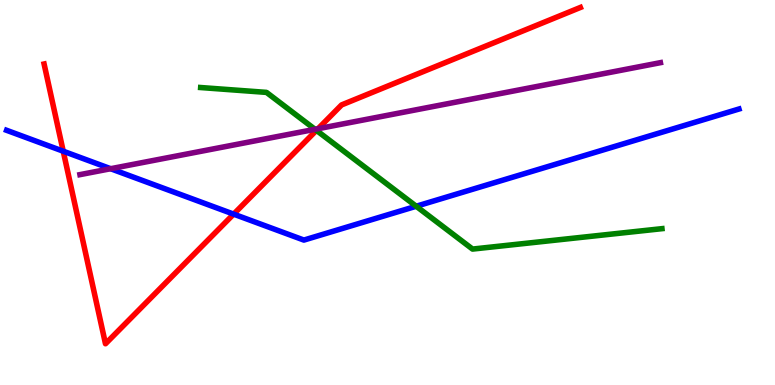[{'lines': ['blue', 'red'], 'intersections': [{'x': 0.816, 'y': 6.07}, {'x': 3.01, 'y': 4.44}]}, {'lines': ['green', 'red'], 'intersections': [{'x': 4.08, 'y': 6.61}]}, {'lines': ['purple', 'red'], 'intersections': [{'x': 4.1, 'y': 6.66}]}, {'lines': ['blue', 'green'], 'intersections': [{'x': 5.37, 'y': 4.64}]}, {'lines': ['blue', 'purple'], 'intersections': [{'x': 1.43, 'y': 5.62}]}, {'lines': ['green', 'purple'], 'intersections': [{'x': 4.06, 'y': 6.64}]}]